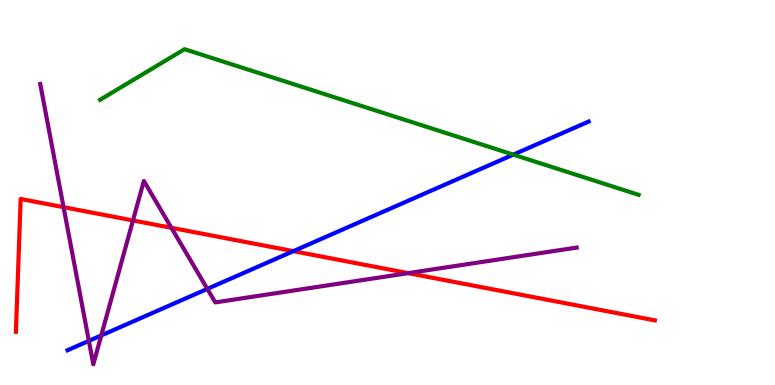[{'lines': ['blue', 'red'], 'intersections': [{'x': 3.79, 'y': 3.48}]}, {'lines': ['green', 'red'], 'intersections': []}, {'lines': ['purple', 'red'], 'intersections': [{'x': 0.82, 'y': 4.62}, {'x': 1.72, 'y': 4.27}, {'x': 2.21, 'y': 4.08}, {'x': 5.27, 'y': 2.91}]}, {'lines': ['blue', 'green'], 'intersections': [{'x': 6.62, 'y': 5.98}]}, {'lines': ['blue', 'purple'], 'intersections': [{'x': 1.15, 'y': 1.15}, {'x': 1.31, 'y': 1.29}, {'x': 2.68, 'y': 2.5}]}, {'lines': ['green', 'purple'], 'intersections': []}]